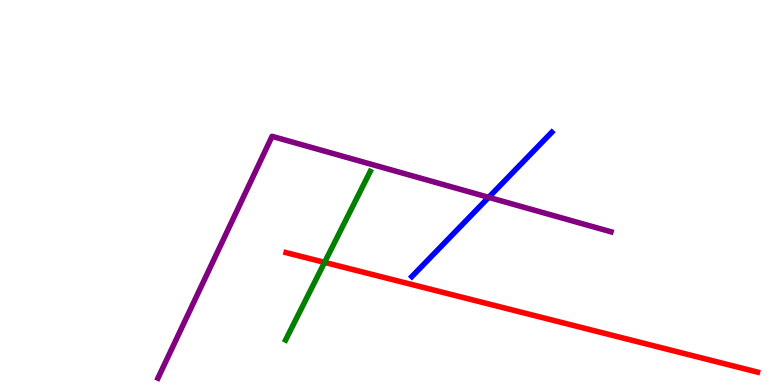[{'lines': ['blue', 'red'], 'intersections': []}, {'lines': ['green', 'red'], 'intersections': [{'x': 4.19, 'y': 3.18}]}, {'lines': ['purple', 'red'], 'intersections': []}, {'lines': ['blue', 'green'], 'intersections': []}, {'lines': ['blue', 'purple'], 'intersections': [{'x': 6.31, 'y': 4.87}]}, {'lines': ['green', 'purple'], 'intersections': []}]